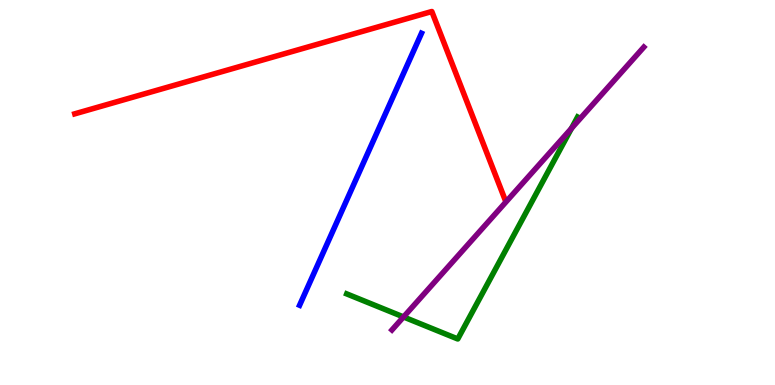[{'lines': ['blue', 'red'], 'intersections': []}, {'lines': ['green', 'red'], 'intersections': []}, {'lines': ['purple', 'red'], 'intersections': []}, {'lines': ['blue', 'green'], 'intersections': []}, {'lines': ['blue', 'purple'], 'intersections': []}, {'lines': ['green', 'purple'], 'intersections': [{'x': 5.21, 'y': 1.77}, {'x': 7.37, 'y': 6.66}]}]